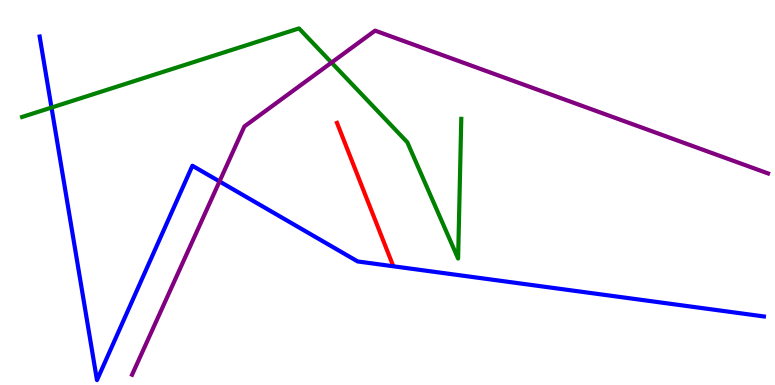[{'lines': ['blue', 'red'], 'intersections': []}, {'lines': ['green', 'red'], 'intersections': []}, {'lines': ['purple', 'red'], 'intersections': []}, {'lines': ['blue', 'green'], 'intersections': [{'x': 0.665, 'y': 7.21}]}, {'lines': ['blue', 'purple'], 'intersections': [{'x': 2.83, 'y': 5.29}]}, {'lines': ['green', 'purple'], 'intersections': [{'x': 4.28, 'y': 8.37}]}]